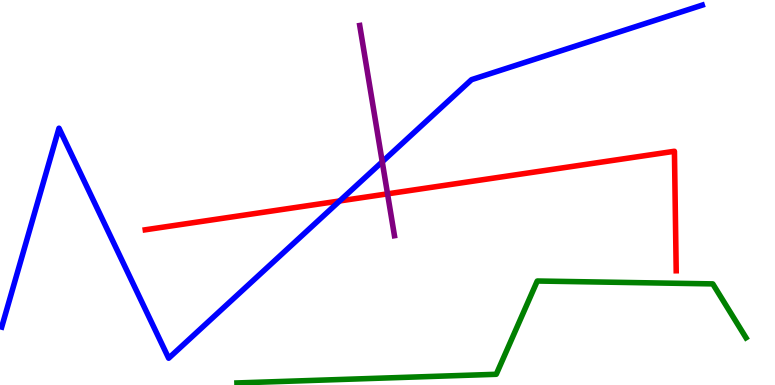[{'lines': ['blue', 'red'], 'intersections': [{'x': 4.38, 'y': 4.78}]}, {'lines': ['green', 'red'], 'intersections': []}, {'lines': ['purple', 'red'], 'intersections': [{'x': 5.0, 'y': 4.97}]}, {'lines': ['blue', 'green'], 'intersections': []}, {'lines': ['blue', 'purple'], 'intersections': [{'x': 4.93, 'y': 5.8}]}, {'lines': ['green', 'purple'], 'intersections': []}]